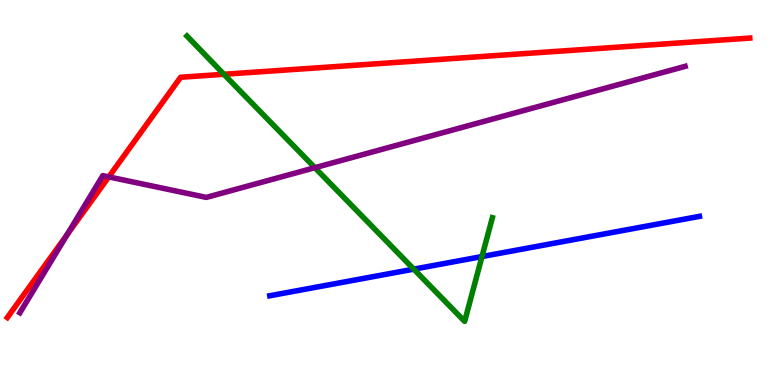[{'lines': ['blue', 'red'], 'intersections': []}, {'lines': ['green', 'red'], 'intersections': [{'x': 2.89, 'y': 8.07}]}, {'lines': ['purple', 'red'], 'intersections': [{'x': 0.867, 'y': 3.91}, {'x': 1.4, 'y': 5.41}]}, {'lines': ['blue', 'green'], 'intersections': [{'x': 5.34, 'y': 3.01}, {'x': 6.22, 'y': 3.34}]}, {'lines': ['blue', 'purple'], 'intersections': []}, {'lines': ['green', 'purple'], 'intersections': [{'x': 4.06, 'y': 5.64}]}]